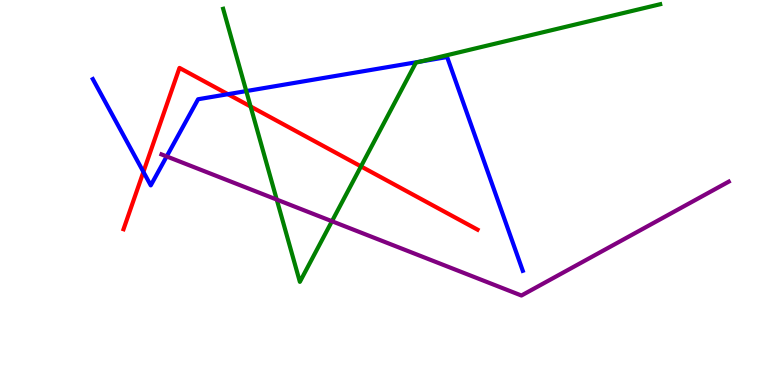[{'lines': ['blue', 'red'], 'intersections': [{'x': 1.85, 'y': 5.54}, {'x': 2.94, 'y': 7.55}]}, {'lines': ['green', 'red'], 'intersections': [{'x': 3.23, 'y': 7.23}, {'x': 4.66, 'y': 5.68}]}, {'lines': ['purple', 'red'], 'intersections': []}, {'lines': ['blue', 'green'], 'intersections': [{'x': 3.18, 'y': 7.63}, {'x': 5.43, 'y': 8.4}]}, {'lines': ['blue', 'purple'], 'intersections': [{'x': 2.15, 'y': 5.94}]}, {'lines': ['green', 'purple'], 'intersections': [{'x': 3.57, 'y': 4.82}, {'x': 4.28, 'y': 4.25}]}]